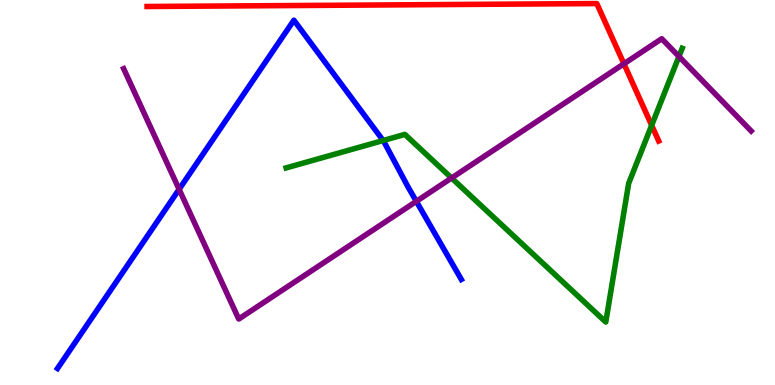[{'lines': ['blue', 'red'], 'intersections': []}, {'lines': ['green', 'red'], 'intersections': [{'x': 8.41, 'y': 6.74}]}, {'lines': ['purple', 'red'], 'intersections': [{'x': 8.05, 'y': 8.34}]}, {'lines': ['blue', 'green'], 'intersections': [{'x': 4.94, 'y': 6.35}]}, {'lines': ['blue', 'purple'], 'intersections': [{'x': 2.31, 'y': 5.08}, {'x': 5.37, 'y': 4.77}]}, {'lines': ['green', 'purple'], 'intersections': [{'x': 5.83, 'y': 5.38}, {'x': 8.76, 'y': 8.53}]}]